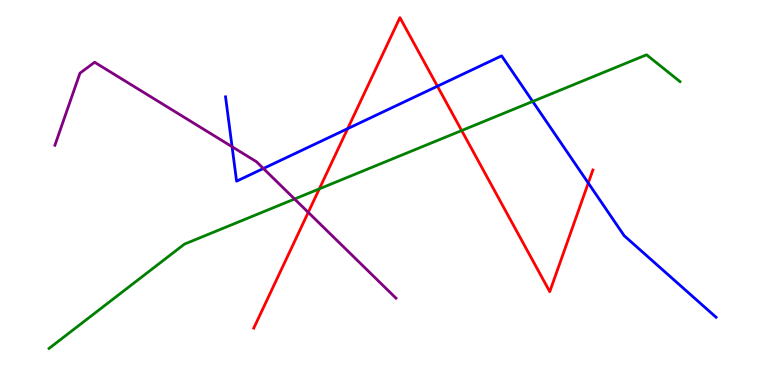[{'lines': ['blue', 'red'], 'intersections': [{'x': 4.49, 'y': 6.66}, {'x': 5.64, 'y': 7.76}, {'x': 7.59, 'y': 5.25}]}, {'lines': ['green', 'red'], 'intersections': [{'x': 4.12, 'y': 5.09}, {'x': 5.96, 'y': 6.61}]}, {'lines': ['purple', 'red'], 'intersections': [{'x': 3.98, 'y': 4.48}]}, {'lines': ['blue', 'green'], 'intersections': [{'x': 6.87, 'y': 7.36}]}, {'lines': ['blue', 'purple'], 'intersections': [{'x': 2.99, 'y': 6.19}, {'x': 3.4, 'y': 5.62}]}, {'lines': ['green', 'purple'], 'intersections': [{'x': 3.8, 'y': 4.83}]}]